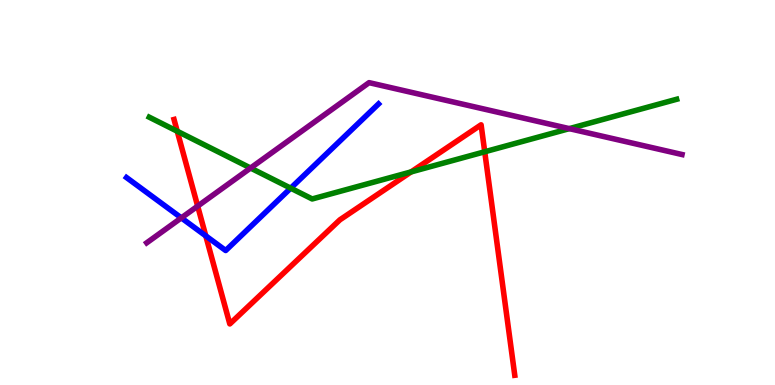[{'lines': ['blue', 'red'], 'intersections': [{'x': 2.66, 'y': 3.87}]}, {'lines': ['green', 'red'], 'intersections': [{'x': 2.29, 'y': 6.59}, {'x': 5.3, 'y': 5.53}, {'x': 6.25, 'y': 6.06}]}, {'lines': ['purple', 'red'], 'intersections': [{'x': 2.55, 'y': 4.65}]}, {'lines': ['blue', 'green'], 'intersections': [{'x': 3.75, 'y': 5.11}]}, {'lines': ['blue', 'purple'], 'intersections': [{'x': 2.34, 'y': 4.34}]}, {'lines': ['green', 'purple'], 'intersections': [{'x': 3.23, 'y': 5.64}, {'x': 7.35, 'y': 6.66}]}]